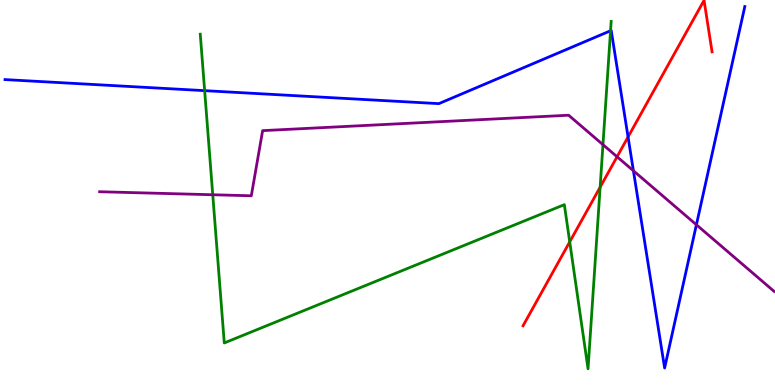[{'lines': ['blue', 'red'], 'intersections': [{'x': 8.1, 'y': 6.44}]}, {'lines': ['green', 'red'], 'intersections': [{'x': 7.35, 'y': 3.72}, {'x': 7.74, 'y': 5.14}]}, {'lines': ['purple', 'red'], 'intersections': [{'x': 7.96, 'y': 5.93}]}, {'lines': ['blue', 'green'], 'intersections': [{'x': 2.64, 'y': 7.65}, {'x': 7.88, 'y': 9.2}]}, {'lines': ['blue', 'purple'], 'intersections': [{'x': 8.17, 'y': 5.56}, {'x': 8.99, 'y': 4.16}]}, {'lines': ['green', 'purple'], 'intersections': [{'x': 2.75, 'y': 4.94}, {'x': 7.78, 'y': 6.24}]}]